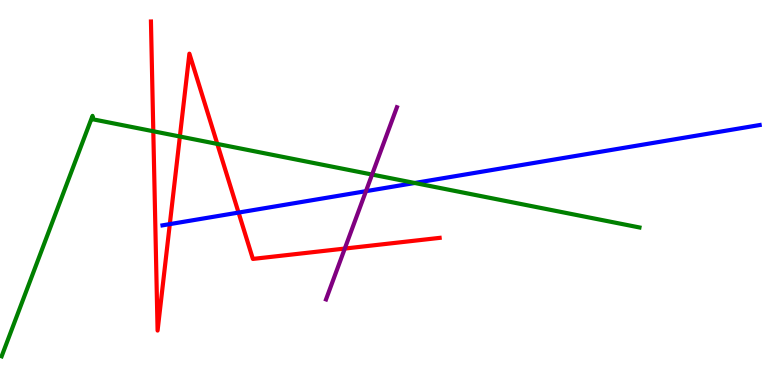[{'lines': ['blue', 'red'], 'intersections': [{'x': 2.19, 'y': 4.18}, {'x': 3.08, 'y': 4.48}]}, {'lines': ['green', 'red'], 'intersections': [{'x': 1.98, 'y': 6.59}, {'x': 2.32, 'y': 6.45}, {'x': 2.8, 'y': 6.26}]}, {'lines': ['purple', 'red'], 'intersections': [{'x': 4.45, 'y': 3.54}]}, {'lines': ['blue', 'green'], 'intersections': [{'x': 5.35, 'y': 5.25}]}, {'lines': ['blue', 'purple'], 'intersections': [{'x': 4.72, 'y': 5.03}]}, {'lines': ['green', 'purple'], 'intersections': [{'x': 4.8, 'y': 5.47}]}]